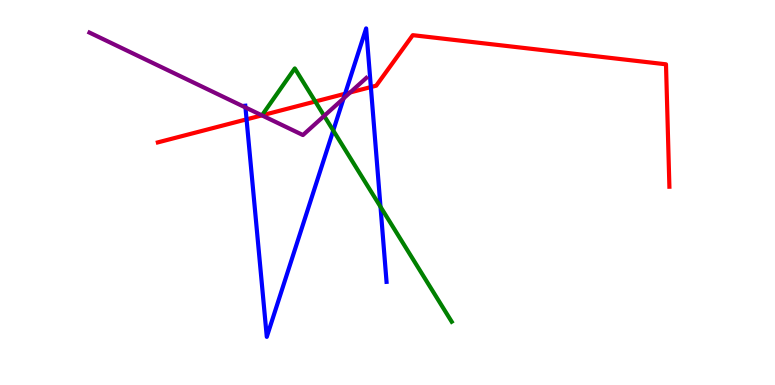[{'lines': ['blue', 'red'], 'intersections': [{'x': 3.18, 'y': 6.9}, {'x': 4.45, 'y': 7.56}, {'x': 4.79, 'y': 7.74}]}, {'lines': ['green', 'red'], 'intersections': [{'x': 4.07, 'y': 7.36}]}, {'lines': ['purple', 'red'], 'intersections': [{'x': 3.38, 'y': 7.0}, {'x': 4.52, 'y': 7.6}]}, {'lines': ['blue', 'green'], 'intersections': [{'x': 4.3, 'y': 6.61}, {'x': 4.91, 'y': 4.63}]}, {'lines': ['blue', 'purple'], 'intersections': [{'x': 3.17, 'y': 7.21}, {'x': 4.43, 'y': 7.44}]}, {'lines': ['green', 'purple'], 'intersections': [{'x': 4.18, 'y': 6.99}]}]